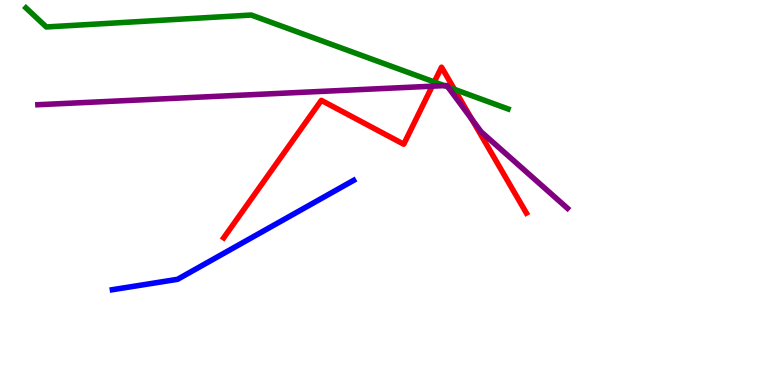[{'lines': ['blue', 'red'], 'intersections': []}, {'lines': ['green', 'red'], 'intersections': [{'x': 5.6, 'y': 7.87}, {'x': 5.86, 'y': 7.68}]}, {'lines': ['purple', 'red'], 'intersections': [{'x': 5.58, 'y': 7.76}, {'x': 6.09, 'y': 6.9}]}, {'lines': ['blue', 'green'], 'intersections': []}, {'lines': ['blue', 'purple'], 'intersections': []}, {'lines': ['green', 'purple'], 'intersections': [{'x': 5.73, 'y': 7.78}, {'x': 5.78, 'y': 7.74}]}]